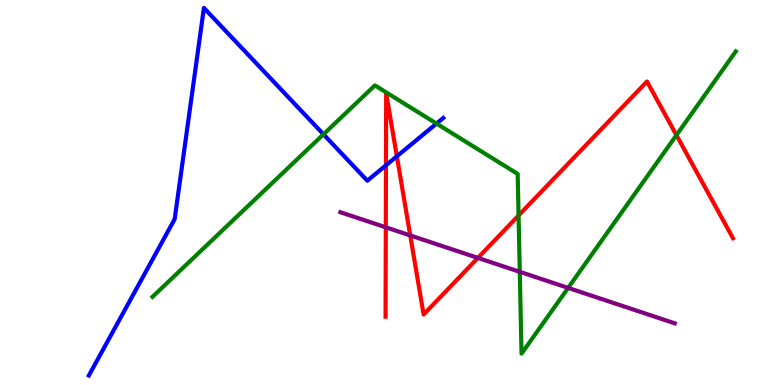[{'lines': ['blue', 'red'], 'intersections': [{'x': 4.98, 'y': 5.71}, {'x': 5.12, 'y': 5.94}]}, {'lines': ['green', 'red'], 'intersections': [{'x': 6.69, 'y': 4.4}, {'x': 8.73, 'y': 6.49}]}, {'lines': ['purple', 'red'], 'intersections': [{'x': 4.98, 'y': 4.1}, {'x': 5.29, 'y': 3.88}, {'x': 6.17, 'y': 3.3}]}, {'lines': ['blue', 'green'], 'intersections': [{'x': 4.17, 'y': 6.51}, {'x': 5.63, 'y': 6.79}]}, {'lines': ['blue', 'purple'], 'intersections': []}, {'lines': ['green', 'purple'], 'intersections': [{'x': 6.71, 'y': 2.94}, {'x': 7.33, 'y': 2.52}]}]